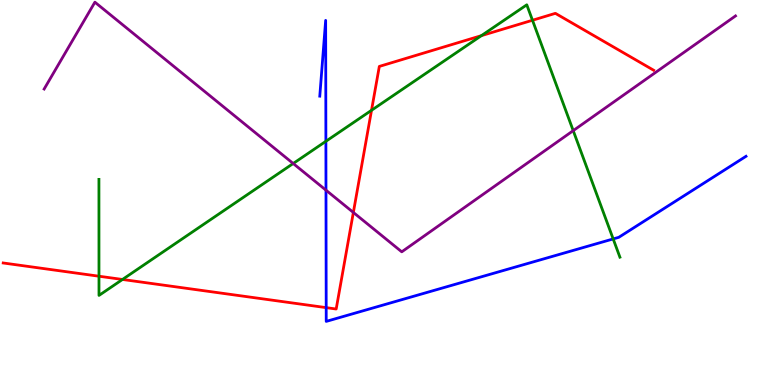[{'lines': ['blue', 'red'], 'intersections': [{'x': 4.21, 'y': 2.01}]}, {'lines': ['green', 'red'], 'intersections': [{'x': 1.28, 'y': 2.83}, {'x': 1.58, 'y': 2.74}, {'x': 4.79, 'y': 7.14}, {'x': 6.21, 'y': 9.07}, {'x': 6.87, 'y': 9.47}]}, {'lines': ['purple', 'red'], 'intersections': [{'x': 4.56, 'y': 4.48}]}, {'lines': ['blue', 'green'], 'intersections': [{'x': 4.21, 'y': 6.33}, {'x': 7.91, 'y': 3.79}]}, {'lines': ['blue', 'purple'], 'intersections': [{'x': 4.21, 'y': 5.06}]}, {'lines': ['green', 'purple'], 'intersections': [{'x': 3.78, 'y': 5.75}, {'x': 7.4, 'y': 6.61}]}]